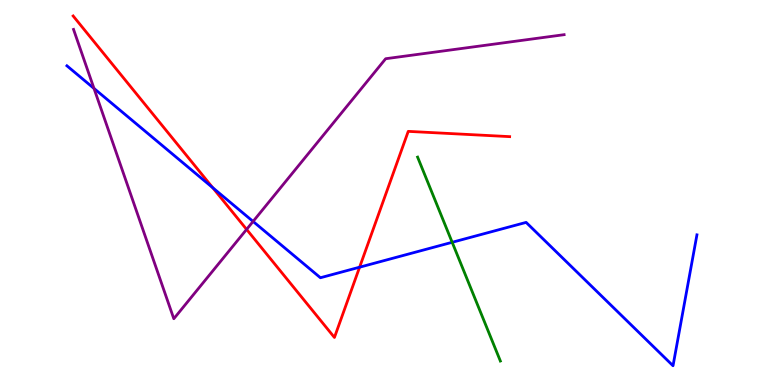[{'lines': ['blue', 'red'], 'intersections': [{'x': 2.74, 'y': 5.12}, {'x': 4.64, 'y': 3.06}]}, {'lines': ['green', 'red'], 'intersections': []}, {'lines': ['purple', 'red'], 'intersections': [{'x': 3.18, 'y': 4.04}]}, {'lines': ['blue', 'green'], 'intersections': [{'x': 5.83, 'y': 3.71}]}, {'lines': ['blue', 'purple'], 'intersections': [{'x': 1.21, 'y': 7.7}, {'x': 3.27, 'y': 4.25}]}, {'lines': ['green', 'purple'], 'intersections': []}]